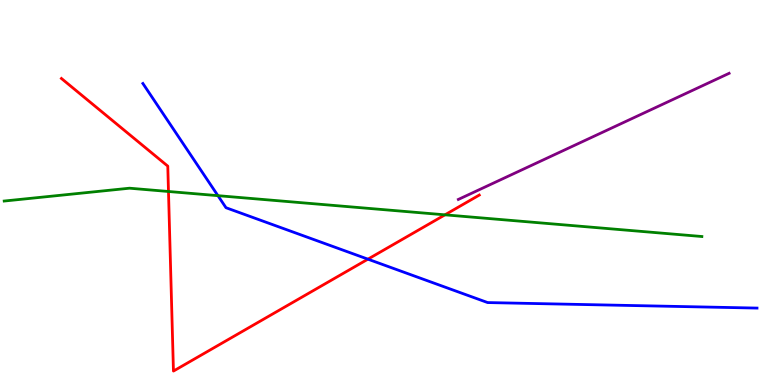[{'lines': ['blue', 'red'], 'intersections': [{'x': 4.75, 'y': 3.27}]}, {'lines': ['green', 'red'], 'intersections': [{'x': 2.17, 'y': 5.03}, {'x': 5.74, 'y': 4.42}]}, {'lines': ['purple', 'red'], 'intersections': []}, {'lines': ['blue', 'green'], 'intersections': [{'x': 2.81, 'y': 4.92}]}, {'lines': ['blue', 'purple'], 'intersections': []}, {'lines': ['green', 'purple'], 'intersections': []}]